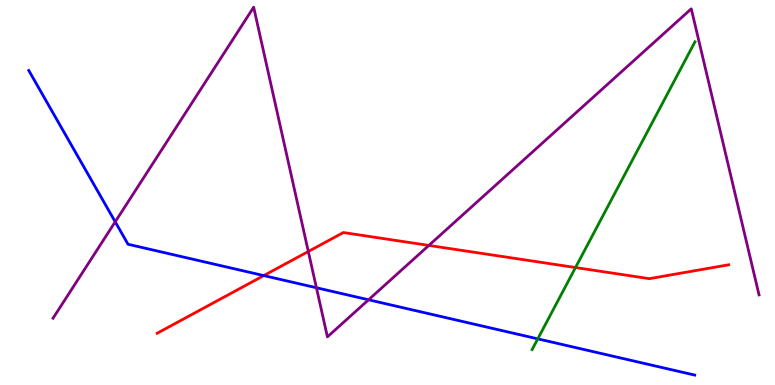[{'lines': ['blue', 'red'], 'intersections': [{'x': 3.4, 'y': 2.84}]}, {'lines': ['green', 'red'], 'intersections': [{'x': 7.43, 'y': 3.05}]}, {'lines': ['purple', 'red'], 'intersections': [{'x': 3.98, 'y': 3.47}, {'x': 5.53, 'y': 3.63}]}, {'lines': ['blue', 'green'], 'intersections': [{'x': 6.94, 'y': 1.2}]}, {'lines': ['blue', 'purple'], 'intersections': [{'x': 1.49, 'y': 4.24}, {'x': 4.08, 'y': 2.53}, {'x': 4.76, 'y': 2.21}]}, {'lines': ['green', 'purple'], 'intersections': []}]